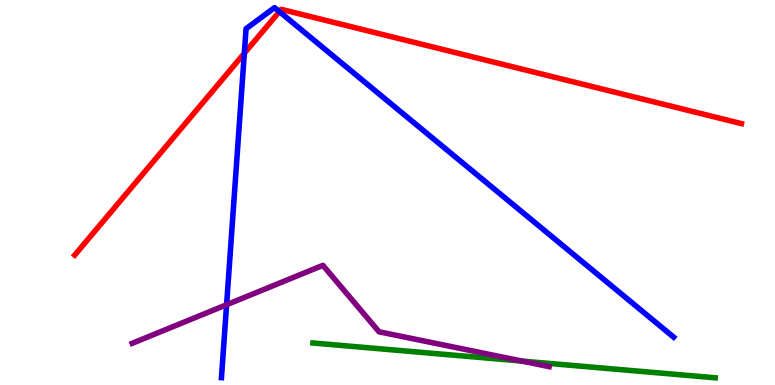[{'lines': ['blue', 'red'], 'intersections': [{'x': 3.15, 'y': 8.62}, {'x': 3.6, 'y': 9.7}]}, {'lines': ['green', 'red'], 'intersections': []}, {'lines': ['purple', 'red'], 'intersections': []}, {'lines': ['blue', 'green'], 'intersections': []}, {'lines': ['blue', 'purple'], 'intersections': [{'x': 2.92, 'y': 2.08}]}, {'lines': ['green', 'purple'], 'intersections': [{'x': 6.74, 'y': 0.621}]}]